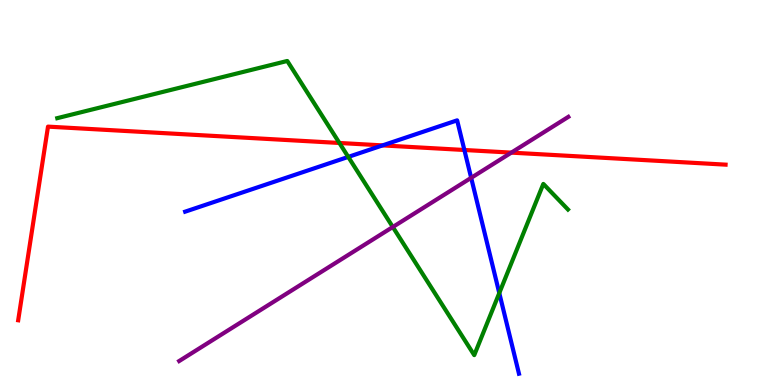[{'lines': ['blue', 'red'], 'intersections': [{'x': 4.94, 'y': 6.22}, {'x': 5.99, 'y': 6.1}]}, {'lines': ['green', 'red'], 'intersections': [{'x': 4.38, 'y': 6.29}]}, {'lines': ['purple', 'red'], 'intersections': [{'x': 6.6, 'y': 6.04}]}, {'lines': ['blue', 'green'], 'intersections': [{'x': 4.49, 'y': 5.92}, {'x': 6.44, 'y': 2.39}]}, {'lines': ['blue', 'purple'], 'intersections': [{'x': 6.08, 'y': 5.38}]}, {'lines': ['green', 'purple'], 'intersections': [{'x': 5.07, 'y': 4.1}]}]